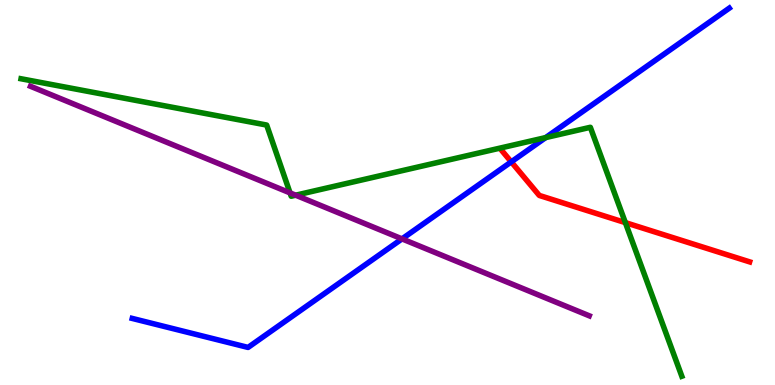[{'lines': ['blue', 'red'], 'intersections': [{'x': 6.6, 'y': 5.8}]}, {'lines': ['green', 'red'], 'intersections': [{'x': 8.07, 'y': 4.22}]}, {'lines': ['purple', 'red'], 'intersections': []}, {'lines': ['blue', 'green'], 'intersections': [{'x': 7.04, 'y': 6.43}]}, {'lines': ['blue', 'purple'], 'intersections': [{'x': 5.19, 'y': 3.8}]}, {'lines': ['green', 'purple'], 'intersections': [{'x': 3.74, 'y': 4.99}, {'x': 3.81, 'y': 4.93}]}]